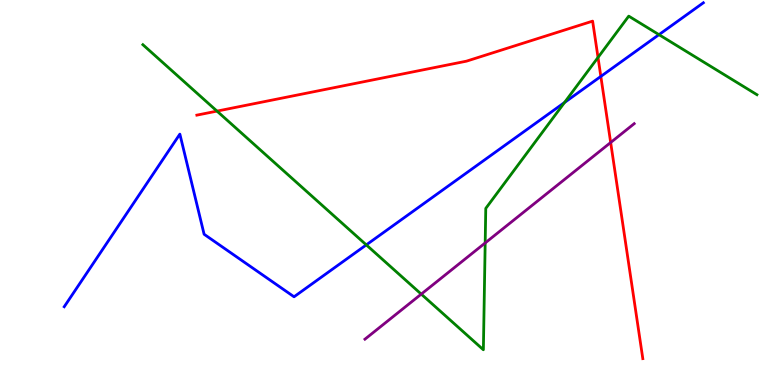[{'lines': ['blue', 'red'], 'intersections': [{'x': 7.75, 'y': 8.02}]}, {'lines': ['green', 'red'], 'intersections': [{'x': 2.8, 'y': 7.11}, {'x': 7.72, 'y': 8.51}]}, {'lines': ['purple', 'red'], 'intersections': [{'x': 7.88, 'y': 6.3}]}, {'lines': ['blue', 'green'], 'intersections': [{'x': 4.73, 'y': 3.64}, {'x': 7.28, 'y': 7.34}, {'x': 8.5, 'y': 9.1}]}, {'lines': ['blue', 'purple'], 'intersections': []}, {'lines': ['green', 'purple'], 'intersections': [{'x': 5.44, 'y': 2.36}, {'x': 6.26, 'y': 3.69}]}]